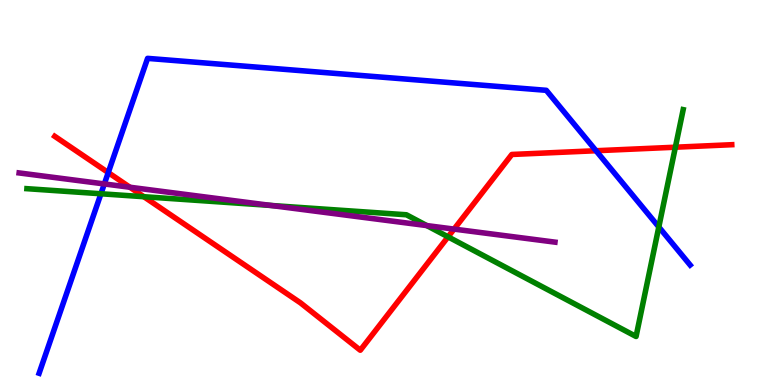[{'lines': ['blue', 'red'], 'intersections': [{'x': 1.4, 'y': 5.52}, {'x': 7.69, 'y': 6.08}]}, {'lines': ['green', 'red'], 'intersections': [{'x': 1.86, 'y': 4.89}, {'x': 5.78, 'y': 3.85}, {'x': 8.71, 'y': 6.18}]}, {'lines': ['purple', 'red'], 'intersections': [{'x': 1.68, 'y': 5.14}, {'x': 5.86, 'y': 4.05}]}, {'lines': ['blue', 'green'], 'intersections': [{'x': 1.3, 'y': 4.97}, {'x': 8.5, 'y': 4.1}]}, {'lines': ['blue', 'purple'], 'intersections': [{'x': 1.35, 'y': 5.22}]}, {'lines': ['green', 'purple'], 'intersections': [{'x': 3.5, 'y': 4.66}, {'x': 5.51, 'y': 4.14}]}]